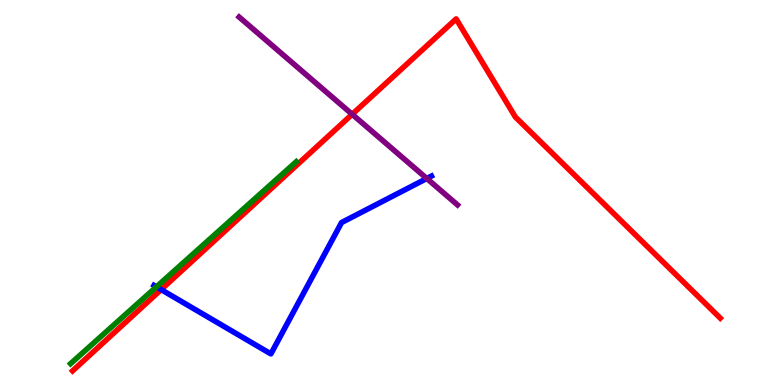[{'lines': ['blue', 'red'], 'intersections': [{'x': 2.08, 'y': 2.48}]}, {'lines': ['green', 'red'], 'intersections': []}, {'lines': ['purple', 'red'], 'intersections': [{'x': 4.54, 'y': 7.03}]}, {'lines': ['blue', 'green'], 'intersections': [{'x': 2.02, 'y': 2.55}]}, {'lines': ['blue', 'purple'], 'intersections': [{'x': 5.51, 'y': 5.36}]}, {'lines': ['green', 'purple'], 'intersections': []}]